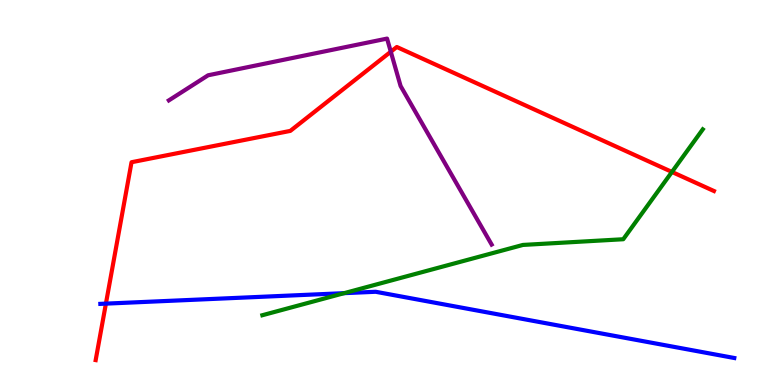[{'lines': ['blue', 'red'], 'intersections': [{'x': 1.37, 'y': 2.11}]}, {'lines': ['green', 'red'], 'intersections': [{'x': 8.67, 'y': 5.53}]}, {'lines': ['purple', 'red'], 'intersections': [{'x': 5.04, 'y': 8.66}]}, {'lines': ['blue', 'green'], 'intersections': [{'x': 4.44, 'y': 2.39}]}, {'lines': ['blue', 'purple'], 'intersections': []}, {'lines': ['green', 'purple'], 'intersections': []}]